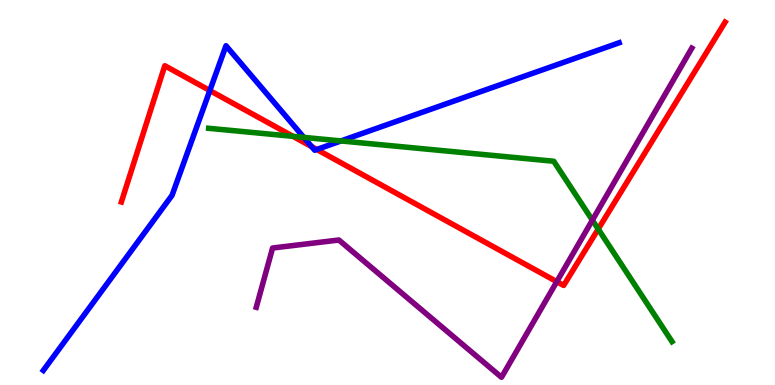[{'lines': ['blue', 'red'], 'intersections': [{'x': 2.71, 'y': 7.65}, {'x': 4.02, 'y': 6.19}, {'x': 4.09, 'y': 6.12}]}, {'lines': ['green', 'red'], 'intersections': [{'x': 3.78, 'y': 6.46}, {'x': 7.72, 'y': 4.05}]}, {'lines': ['purple', 'red'], 'intersections': [{'x': 7.18, 'y': 2.68}]}, {'lines': ['blue', 'green'], 'intersections': [{'x': 3.92, 'y': 6.43}, {'x': 4.4, 'y': 6.34}]}, {'lines': ['blue', 'purple'], 'intersections': []}, {'lines': ['green', 'purple'], 'intersections': [{'x': 7.64, 'y': 4.28}]}]